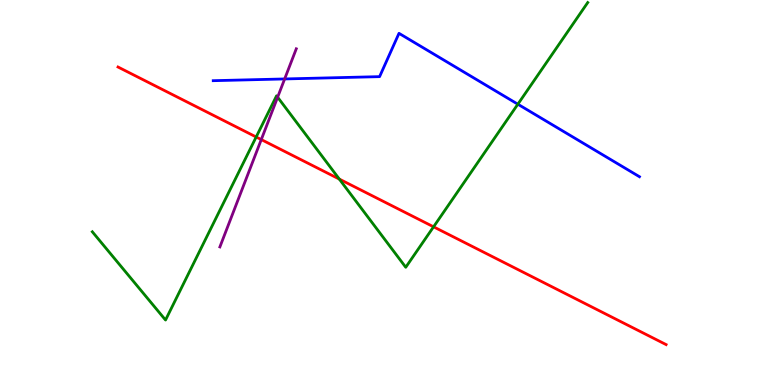[{'lines': ['blue', 'red'], 'intersections': []}, {'lines': ['green', 'red'], 'intersections': [{'x': 3.31, 'y': 6.44}, {'x': 4.38, 'y': 5.35}, {'x': 5.59, 'y': 4.11}]}, {'lines': ['purple', 'red'], 'intersections': [{'x': 3.37, 'y': 6.37}]}, {'lines': ['blue', 'green'], 'intersections': [{'x': 6.68, 'y': 7.29}]}, {'lines': ['blue', 'purple'], 'intersections': [{'x': 3.67, 'y': 7.95}]}, {'lines': ['green', 'purple'], 'intersections': [{'x': 3.58, 'y': 7.48}]}]